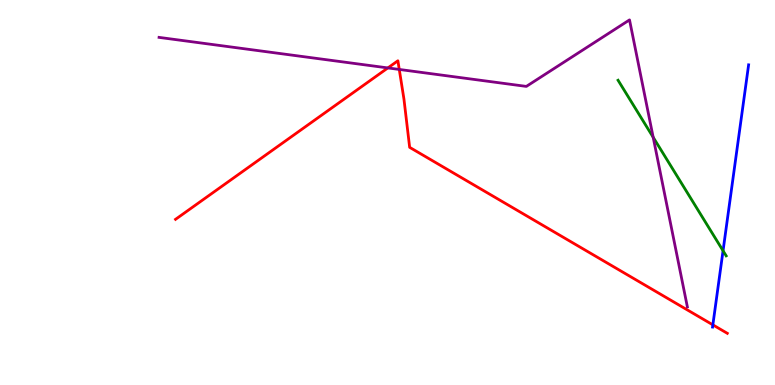[{'lines': ['blue', 'red'], 'intersections': [{'x': 9.2, 'y': 1.56}]}, {'lines': ['green', 'red'], 'intersections': []}, {'lines': ['purple', 'red'], 'intersections': [{'x': 5.0, 'y': 8.24}, {'x': 5.15, 'y': 8.2}]}, {'lines': ['blue', 'green'], 'intersections': [{'x': 9.33, 'y': 3.49}]}, {'lines': ['blue', 'purple'], 'intersections': []}, {'lines': ['green', 'purple'], 'intersections': [{'x': 8.43, 'y': 6.43}]}]